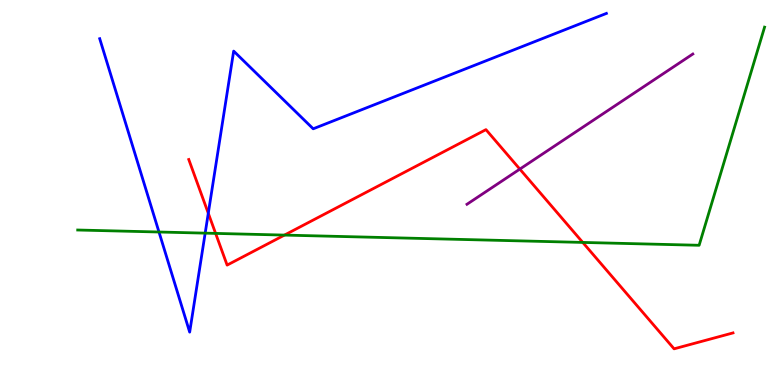[{'lines': ['blue', 'red'], 'intersections': [{'x': 2.69, 'y': 4.46}]}, {'lines': ['green', 'red'], 'intersections': [{'x': 2.78, 'y': 3.94}, {'x': 3.67, 'y': 3.89}, {'x': 7.52, 'y': 3.7}]}, {'lines': ['purple', 'red'], 'intersections': [{'x': 6.71, 'y': 5.61}]}, {'lines': ['blue', 'green'], 'intersections': [{'x': 2.05, 'y': 3.97}, {'x': 2.65, 'y': 3.94}]}, {'lines': ['blue', 'purple'], 'intersections': []}, {'lines': ['green', 'purple'], 'intersections': []}]